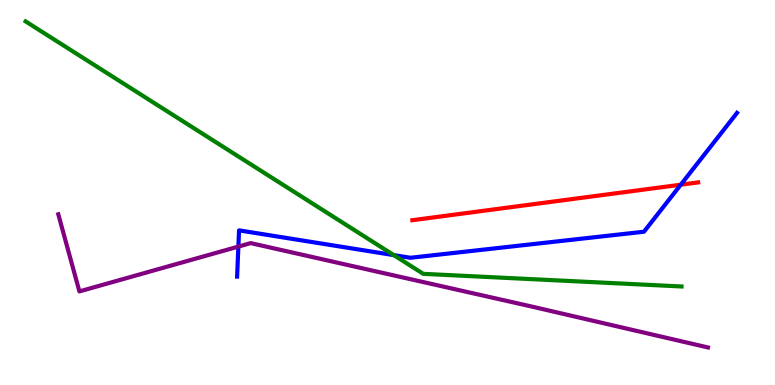[{'lines': ['blue', 'red'], 'intersections': [{'x': 8.78, 'y': 5.2}]}, {'lines': ['green', 'red'], 'intersections': []}, {'lines': ['purple', 'red'], 'intersections': []}, {'lines': ['blue', 'green'], 'intersections': [{'x': 5.08, 'y': 3.37}]}, {'lines': ['blue', 'purple'], 'intersections': [{'x': 3.08, 'y': 3.6}]}, {'lines': ['green', 'purple'], 'intersections': []}]